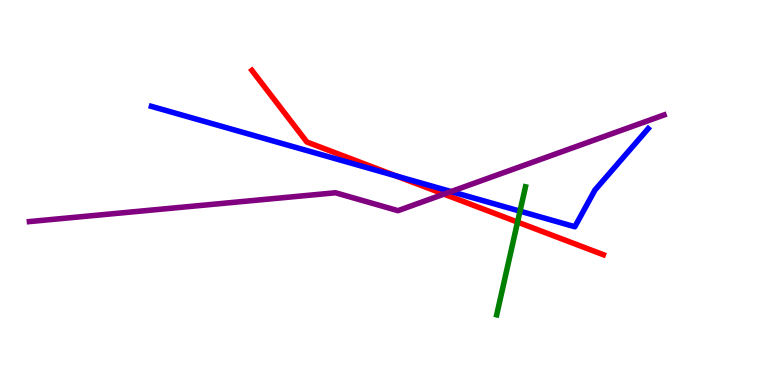[{'lines': ['blue', 'red'], 'intersections': [{'x': 5.11, 'y': 5.43}]}, {'lines': ['green', 'red'], 'intersections': [{'x': 6.68, 'y': 4.23}]}, {'lines': ['purple', 'red'], 'intersections': [{'x': 5.73, 'y': 4.96}]}, {'lines': ['blue', 'green'], 'intersections': [{'x': 6.71, 'y': 4.52}]}, {'lines': ['blue', 'purple'], 'intersections': [{'x': 5.82, 'y': 5.02}]}, {'lines': ['green', 'purple'], 'intersections': []}]